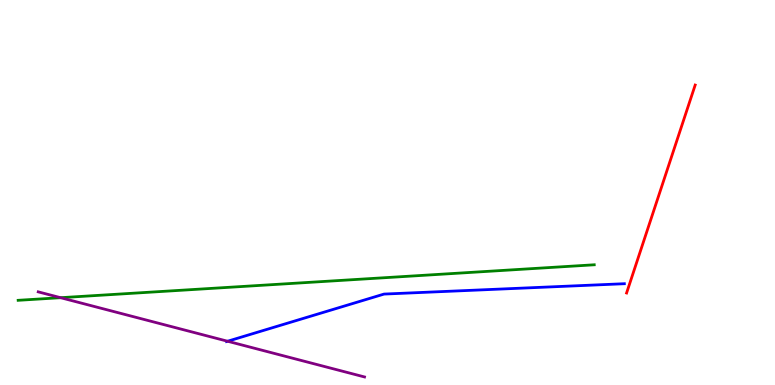[{'lines': ['blue', 'red'], 'intersections': []}, {'lines': ['green', 'red'], 'intersections': []}, {'lines': ['purple', 'red'], 'intersections': []}, {'lines': ['blue', 'green'], 'intersections': []}, {'lines': ['blue', 'purple'], 'intersections': [{'x': 2.94, 'y': 1.14}]}, {'lines': ['green', 'purple'], 'intersections': [{'x': 0.782, 'y': 2.27}]}]